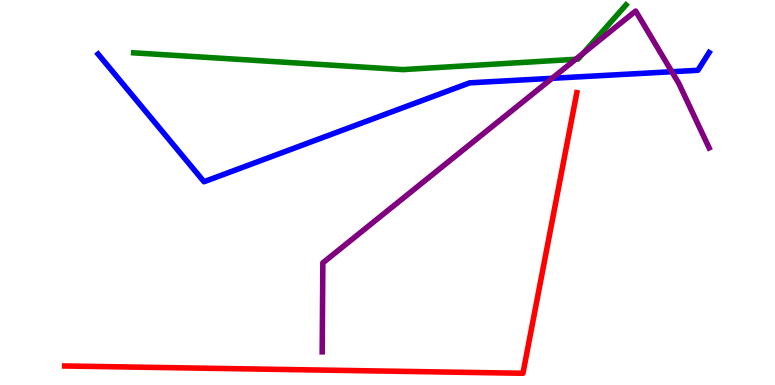[{'lines': ['blue', 'red'], 'intersections': []}, {'lines': ['green', 'red'], 'intersections': []}, {'lines': ['purple', 'red'], 'intersections': []}, {'lines': ['blue', 'green'], 'intersections': []}, {'lines': ['blue', 'purple'], 'intersections': [{'x': 7.12, 'y': 7.97}, {'x': 8.67, 'y': 8.14}]}, {'lines': ['green', 'purple'], 'intersections': [{'x': 7.43, 'y': 8.46}, {'x': 7.52, 'y': 8.62}]}]